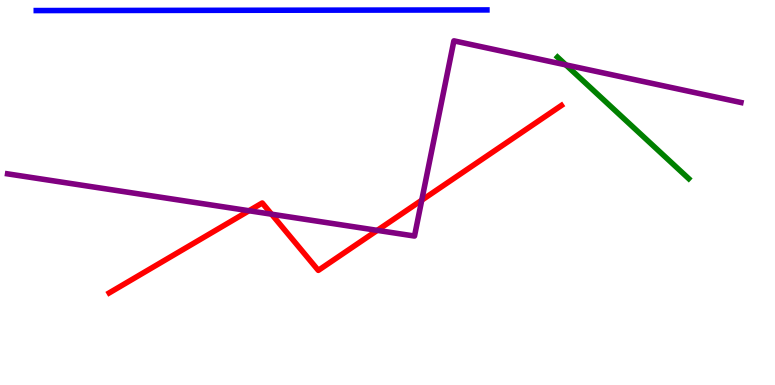[{'lines': ['blue', 'red'], 'intersections': []}, {'lines': ['green', 'red'], 'intersections': []}, {'lines': ['purple', 'red'], 'intersections': [{'x': 3.21, 'y': 4.53}, {'x': 3.5, 'y': 4.44}, {'x': 4.87, 'y': 4.02}, {'x': 5.44, 'y': 4.8}]}, {'lines': ['blue', 'green'], 'intersections': []}, {'lines': ['blue', 'purple'], 'intersections': []}, {'lines': ['green', 'purple'], 'intersections': [{'x': 7.3, 'y': 8.31}]}]